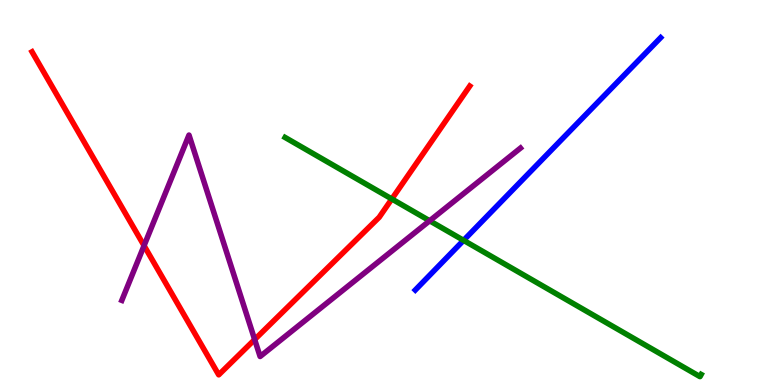[{'lines': ['blue', 'red'], 'intersections': []}, {'lines': ['green', 'red'], 'intersections': [{'x': 5.06, 'y': 4.83}]}, {'lines': ['purple', 'red'], 'intersections': [{'x': 1.86, 'y': 3.62}, {'x': 3.29, 'y': 1.18}]}, {'lines': ['blue', 'green'], 'intersections': [{'x': 5.98, 'y': 3.76}]}, {'lines': ['blue', 'purple'], 'intersections': []}, {'lines': ['green', 'purple'], 'intersections': [{'x': 5.54, 'y': 4.27}]}]